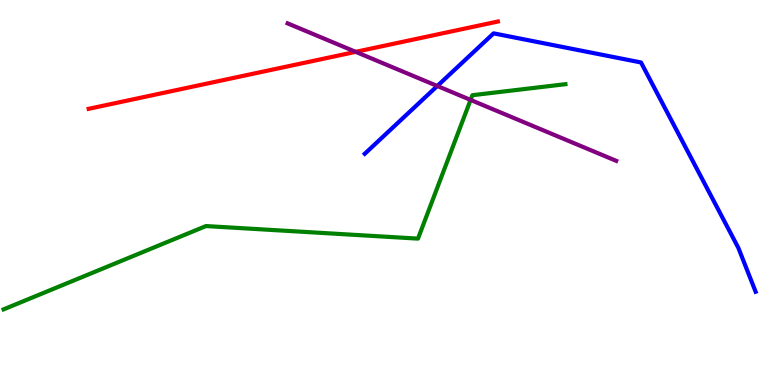[{'lines': ['blue', 'red'], 'intersections': []}, {'lines': ['green', 'red'], 'intersections': []}, {'lines': ['purple', 'red'], 'intersections': [{'x': 4.59, 'y': 8.65}]}, {'lines': ['blue', 'green'], 'intersections': []}, {'lines': ['blue', 'purple'], 'intersections': [{'x': 5.64, 'y': 7.77}]}, {'lines': ['green', 'purple'], 'intersections': [{'x': 6.07, 'y': 7.4}]}]